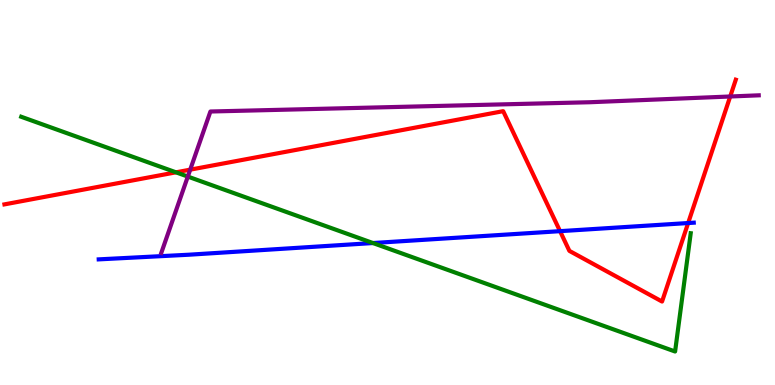[{'lines': ['blue', 'red'], 'intersections': [{'x': 7.23, 'y': 4.0}, {'x': 8.88, 'y': 4.21}]}, {'lines': ['green', 'red'], 'intersections': [{'x': 2.27, 'y': 5.52}]}, {'lines': ['purple', 'red'], 'intersections': [{'x': 2.45, 'y': 5.59}, {'x': 9.42, 'y': 7.49}]}, {'lines': ['blue', 'green'], 'intersections': [{'x': 4.81, 'y': 3.69}]}, {'lines': ['blue', 'purple'], 'intersections': []}, {'lines': ['green', 'purple'], 'intersections': [{'x': 2.42, 'y': 5.41}]}]